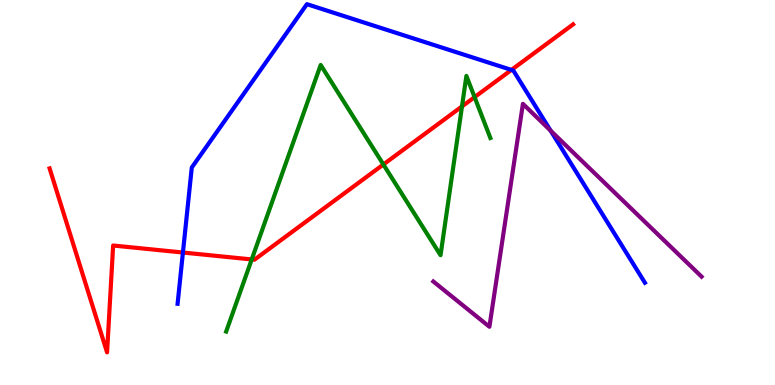[{'lines': ['blue', 'red'], 'intersections': [{'x': 2.36, 'y': 3.44}, {'x': 6.6, 'y': 8.18}]}, {'lines': ['green', 'red'], 'intersections': [{'x': 3.25, 'y': 3.26}, {'x': 4.95, 'y': 5.73}, {'x': 5.96, 'y': 7.24}, {'x': 6.12, 'y': 7.48}]}, {'lines': ['purple', 'red'], 'intersections': []}, {'lines': ['blue', 'green'], 'intersections': []}, {'lines': ['blue', 'purple'], 'intersections': [{'x': 7.1, 'y': 6.61}]}, {'lines': ['green', 'purple'], 'intersections': []}]